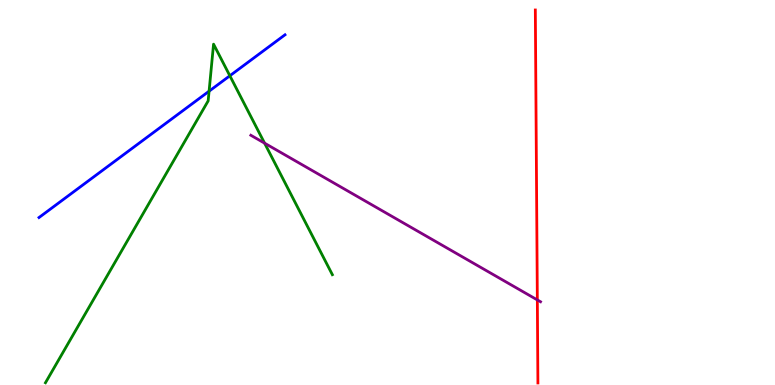[{'lines': ['blue', 'red'], 'intersections': []}, {'lines': ['green', 'red'], 'intersections': []}, {'lines': ['purple', 'red'], 'intersections': [{'x': 6.93, 'y': 2.21}]}, {'lines': ['blue', 'green'], 'intersections': [{'x': 2.7, 'y': 7.63}, {'x': 2.97, 'y': 8.03}]}, {'lines': ['blue', 'purple'], 'intersections': []}, {'lines': ['green', 'purple'], 'intersections': [{'x': 3.41, 'y': 6.28}]}]